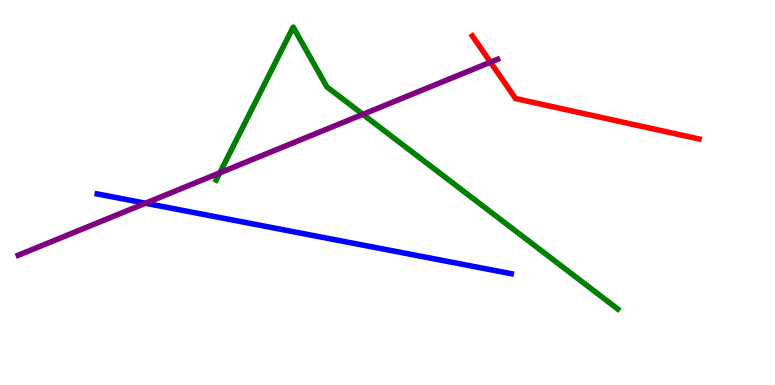[{'lines': ['blue', 'red'], 'intersections': []}, {'lines': ['green', 'red'], 'intersections': []}, {'lines': ['purple', 'red'], 'intersections': [{'x': 6.33, 'y': 8.38}]}, {'lines': ['blue', 'green'], 'intersections': []}, {'lines': ['blue', 'purple'], 'intersections': [{'x': 1.88, 'y': 4.72}]}, {'lines': ['green', 'purple'], 'intersections': [{'x': 2.84, 'y': 5.51}, {'x': 4.68, 'y': 7.03}]}]